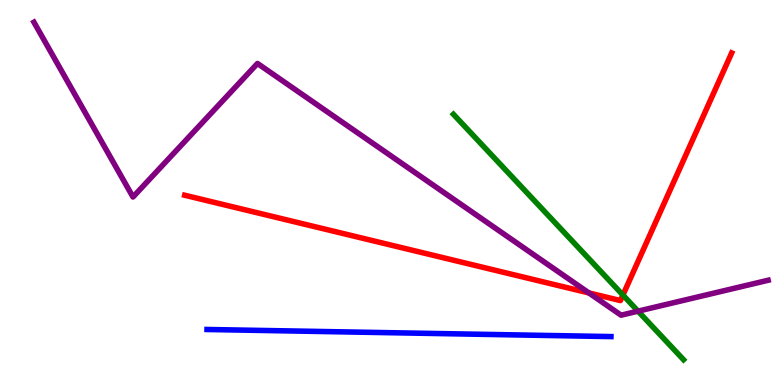[{'lines': ['blue', 'red'], 'intersections': []}, {'lines': ['green', 'red'], 'intersections': [{'x': 8.04, 'y': 2.34}]}, {'lines': ['purple', 'red'], 'intersections': [{'x': 7.6, 'y': 2.39}]}, {'lines': ['blue', 'green'], 'intersections': []}, {'lines': ['blue', 'purple'], 'intersections': []}, {'lines': ['green', 'purple'], 'intersections': [{'x': 8.23, 'y': 1.92}]}]